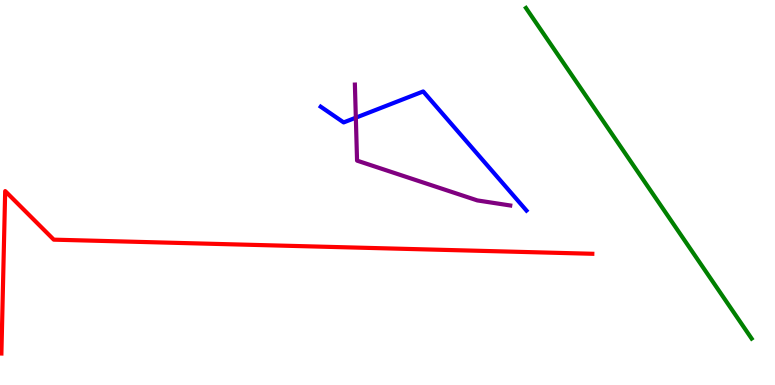[{'lines': ['blue', 'red'], 'intersections': []}, {'lines': ['green', 'red'], 'intersections': []}, {'lines': ['purple', 'red'], 'intersections': []}, {'lines': ['blue', 'green'], 'intersections': []}, {'lines': ['blue', 'purple'], 'intersections': [{'x': 4.59, 'y': 6.94}]}, {'lines': ['green', 'purple'], 'intersections': []}]